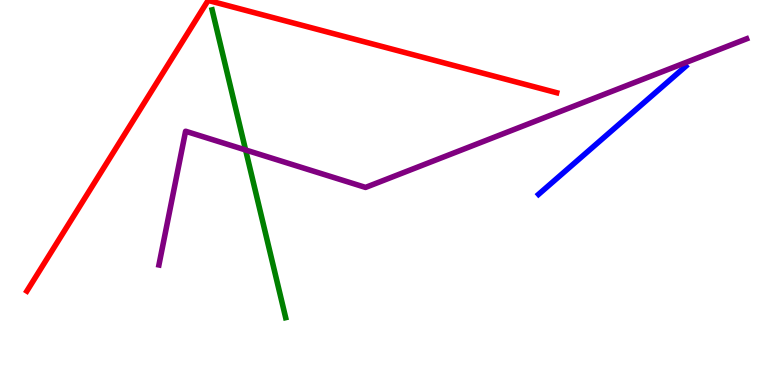[{'lines': ['blue', 'red'], 'intersections': []}, {'lines': ['green', 'red'], 'intersections': []}, {'lines': ['purple', 'red'], 'intersections': []}, {'lines': ['blue', 'green'], 'intersections': []}, {'lines': ['blue', 'purple'], 'intersections': []}, {'lines': ['green', 'purple'], 'intersections': [{'x': 3.17, 'y': 6.1}]}]